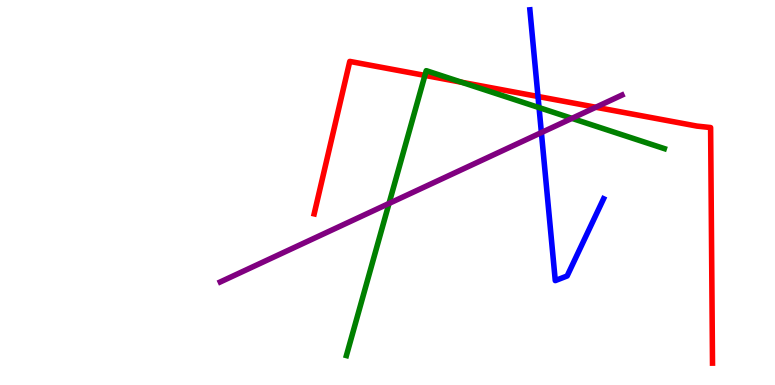[{'lines': ['blue', 'red'], 'intersections': [{'x': 6.94, 'y': 7.49}]}, {'lines': ['green', 'red'], 'intersections': [{'x': 5.48, 'y': 8.04}, {'x': 5.96, 'y': 7.86}]}, {'lines': ['purple', 'red'], 'intersections': [{'x': 7.69, 'y': 7.21}]}, {'lines': ['blue', 'green'], 'intersections': [{'x': 6.96, 'y': 7.21}]}, {'lines': ['blue', 'purple'], 'intersections': [{'x': 6.99, 'y': 6.56}]}, {'lines': ['green', 'purple'], 'intersections': [{'x': 5.02, 'y': 4.72}, {'x': 7.38, 'y': 6.93}]}]